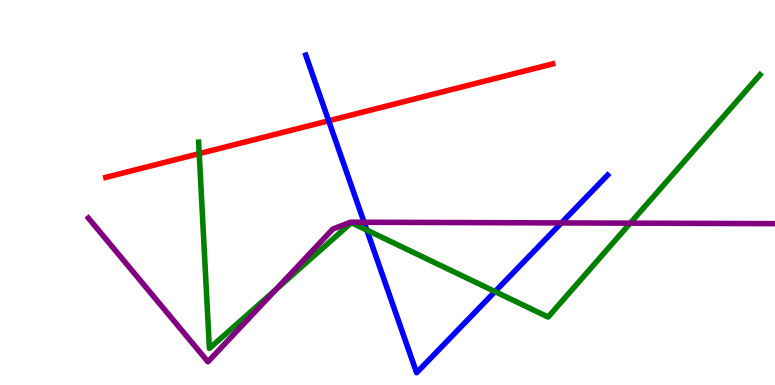[{'lines': ['blue', 'red'], 'intersections': [{'x': 4.24, 'y': 6.86}]}, {'lines': ['green', 'red'], 'intersections': [{'x': 2.57, 'y': 6.01}]}, {'lines': ['purple', 'red'], 'intersections': []}, {'lines': ['blue', 'green'], 'intersections': [{'x': 4.73, 'y': 4.02}, {'x': 6.39, 'y': 2.43}]}, {'lines': ['blue', 'purple'], 'intersections': [{'x': 4.7, 'y': 4.23}, {'x': 7.24, 'y': 4.21}]}, {'lines': ['green', 'purple'], 'intersections': [{'x': 3.56, 'y': 2.48}, {'x': 8.13, 'y': 4.2}]}]